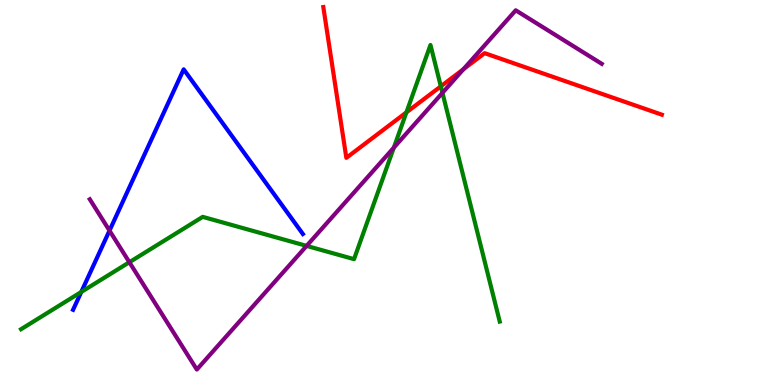[{'lines': ['blue', 'red'], 'intersections': []}, {'lines': ['green', 'red'], 'intersections': [{'x': 5.24, 'y': 7.08}, {'x': 5.69, 'y': 7.76}]}, {'lines': ['purple', 'red'], 'intersections': [{'x': 5.98, 'y': 8.2}]}, {'lines': ['blue', 'green'], 'intersections': [{'x': 1.05, 'y': 2.42}]}, {'lines': ['blue', 'purple'], 'intersections': [{'x': 1.41, 'y': 4.01}]}, {'lines': ['green', 'purple'], 'intersections': [{'x': 1.67, 'y': 3.19}, {'x': 3.96, 'y': 3.61}, {'x': 5.08, 'y': 6.17}, {'x': 5.71, 'y': 7.59}]}]